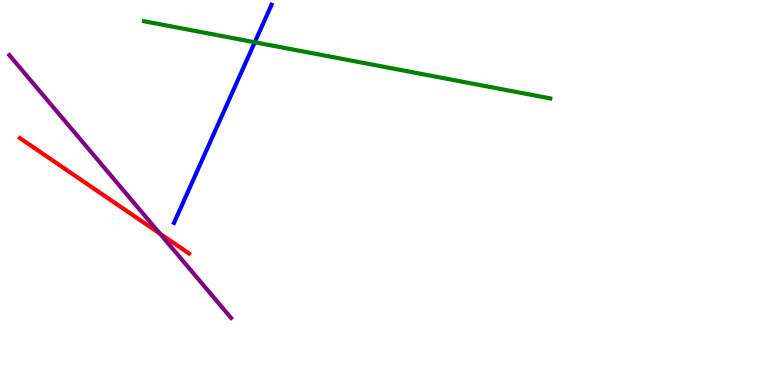[{'lines': ['blue', 'red'], 'intersections': []}, {'lines': ['green', 'red'], 'intersections': []}, {'lines': ['purple', 'red'], 'intersections': [{'x': 2.06, 'y': 3.93}]}, {'lines': ['blue', 'green'], 'intersections': [{'x': 3.29, 'y': 8.9}]}, {'lines': ['blue', 'purple'], 'intersections': []}, {'lines': ['green', 'purple'], 'intersections': []}]